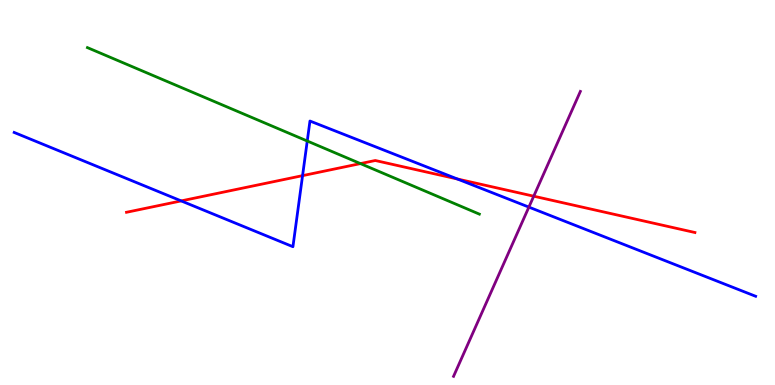[{'lines': ['blue', 'red'], 'intersections': [{'x': 2.34, 'y': 4.78}, {'x': 3.9, 'y': 5.44}, {'x': 5.9, 'y': 5.35}]}, {'lines': ['green', 'red'], 'intersections': [{'x': 4.65, 'y': 5.75}]}, {'lines': ['purple', 'red'], 'intersections': [{'x': 6.89, 'y': 4.9}]}, {'lines': ['blue', 'green'], 'intersections': [{'x': 3.96, 'y': 6.34}]}, {'lines': ['blue', 'purple'], 'intersections': [{'x': 6.82, 'y': 4.62}]}, {'lines': ['green', 'purple'], 'intersections': []}]